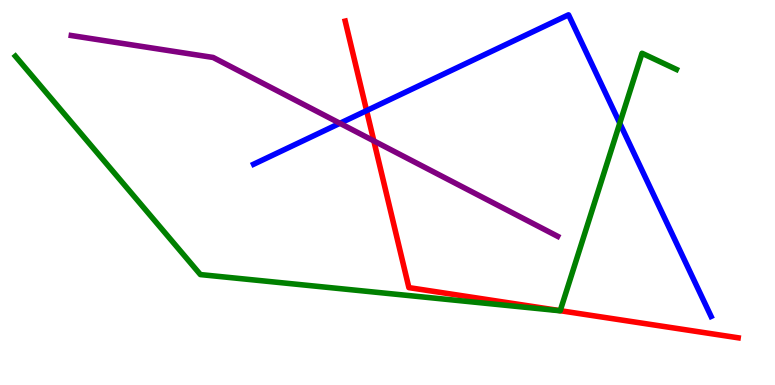[{'lines': ['blue', 'red'], 'intersections': [{'x': 4.73, 'y': 7.13}]}, {'lines': ['green', 'red'], 'intersections': [{'x': 7.23, 'y': 1.93}]}, {'lines': ['purple', 'red'], 'intersections': [{'x': 4.82, 'y': 6.34}]}, {'lines': ['blue', 'green'], 'intersections': [{'x': 8.0, 'y': 6.8}]}, {'lines': ['blue', 'purple'], 'intersections': [{'x': 4.39, 'y': 6.8}]}, {'lines': ['green', 'purple'], 'intersections': []}]